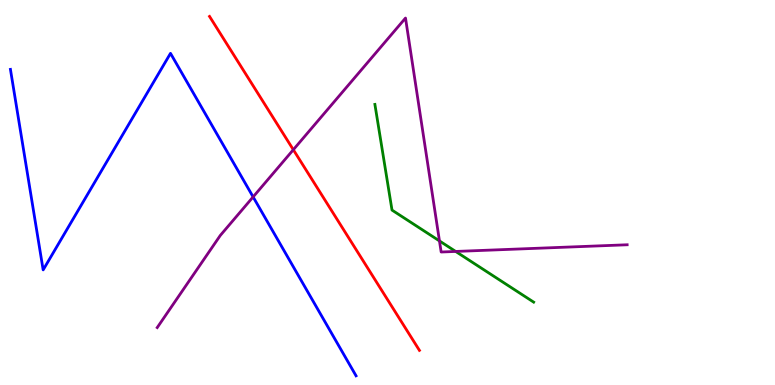[{'lines': ['blue', 'red'], 'intersections': []}, {'lines': ['green', 'red'], 'intersections': []}, {'lines': ['purple', 'red'], 'intersections': [{'x': 3.78, 'y': 6.11}]}, {'lines': ['blue', 'green'], 'intersections': []}, {'lines': ['blue', 'purple'], 'intersections': [{'x': 3.27, 'y': 4.89}]}, {'lines': ['green', 'purple'], 'intersections': [{'x': 5.67, 'y': 3.74}, {'x': 5.88, 'y': 3.47}]}]